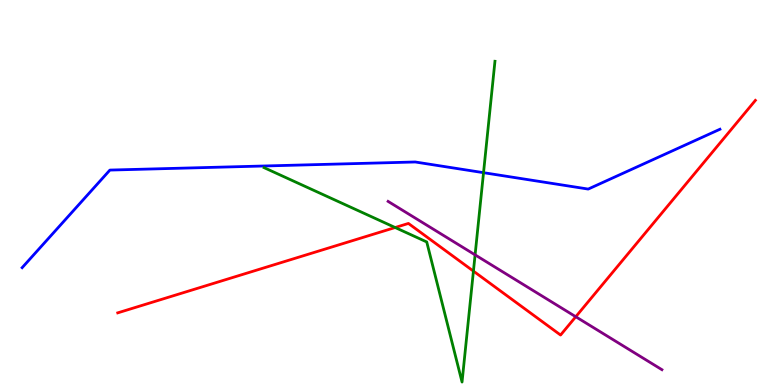[{'lines': ['blue', 'red'], 'intersections': []}, {'lines': ['green', 'red'], 'intersections': [{'x': 5.1, 'y': 4.09}, {'x': 6.11, 'y': 2.96}]}, {'lines': ['purple', 'red'], 'intersections': [{'x': 7.43, 'y': 1.77}]}, {'lines': ['blue', 'green'], 'intersections': [{'x': 6.24, 'y': 5.51}]}, {'lines': ['blue', 'purple'], 'intersections': []}, {'lines': ['green', 'purple'], 'intersections': [{'x': 6.13, 'y': 3.38}]}]